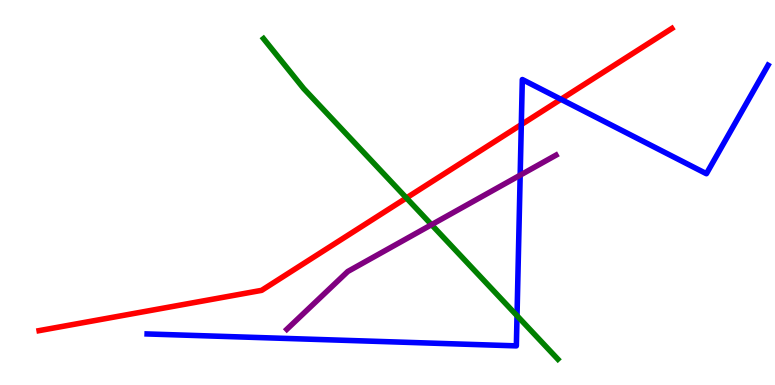[{'lines': ['blue', 'red'], 'intersections': [{'x': 6.73, 'y': 6.76}, {'x': 7.24, 'y': 7.42}]}, {'lines': ['green', 'red'], 'intersections': [{'x': 5.24, 'y': 4.86}]}, {'lines': ['purple', 'red'], 'intersections': []}, {'lines': ['blue', 'green'], 'intersections': [{'x': 6.67, 'y': 1.8}]}, {'lines': ['blue', 'purple'], 'intersections': [{'x': 6.71, 'y': 5.45}]}, {'lines': ['green', 'purple'], 'intersections': [{'x': 5.57, 'y': 4.16}]}]